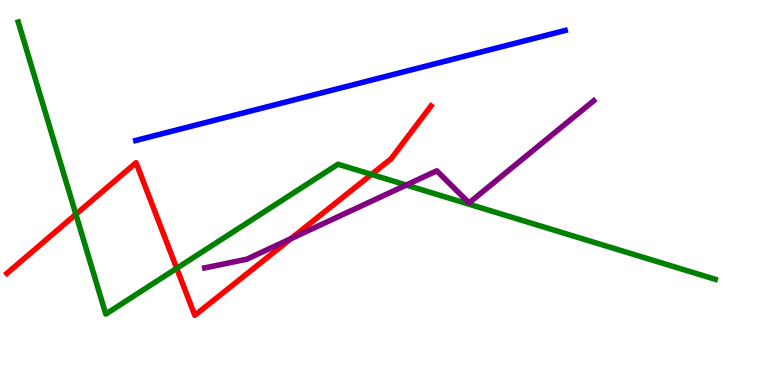[{'lines': ['blue', 'red'], 'intersections': []}, {'lines': ['green', 'red'], 'intersections': [{'x': 0.979, 'y': 4.43}, {'x': 2.28, 'y': 3.03}, {'x': 4.79, 'y': 5.47}]}, {'lines': ['purple', 'red'], 'intersections': [{'x': 3.75, 'y': 3.8}]}, {'lines': ['blue', 'green'], 'intersections': []}, {'lines': ['blue', 'purple'], 'intersections': []}, {'lines': ['green', 'purple'], 'intersections': [{'x': 5.24, 'y': 5.19}]}]